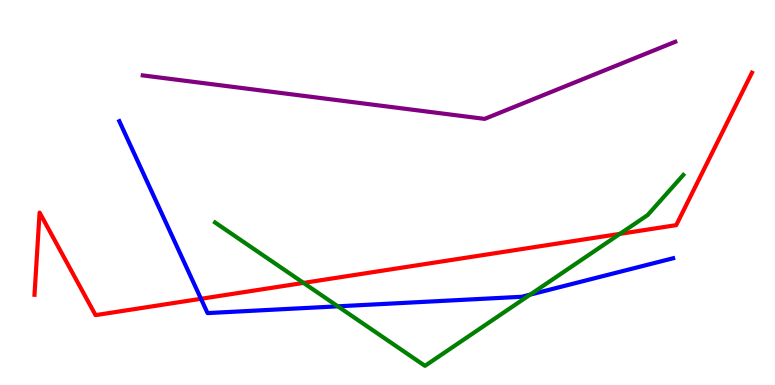[{'lines': ['blue', 'red'], 'intersections': [{'x': 2.59, 'y': 2.24}]}, {'lines': ['green', 'red'], 'intersections': [{'x': 3.92, 'y': 2.65}, {'x': 8.0, 'y': 3.93}]}, {'lines': ['purple', 'red'], 'intersections': []}, {'lines': ['blue', 'green'], 'intersections': [{'x': 4.36, 'y': 2.04}, {'x': 6.84, 'y': 2.35}]}, {'lines': ['blue', 'purple'], 'intersections': []}, {'lines': ['green', 'purple'], 'intersections': []}]